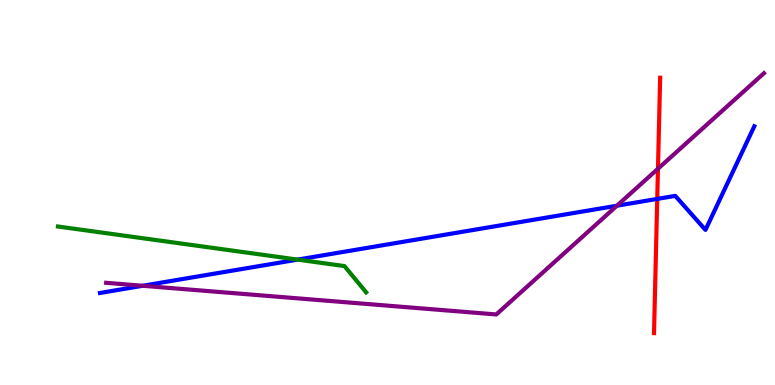[{'lines': ['blue', 'red'], 'intersections': [{'x': 8.48, 'y': 4.83}]}, {'lines': ['green', 'red'], 'intersections': []}, {'lines': ['purple', 'red'], 'intersections': [{'x': 8.49, 'y': 5.62}]}, {'lines': ['blue', 'green'], 'intersections': [{'x': 3.84, 'y': 3.26}]}, {'lines': ['blue', 'purple'], 'intersections': [{'x': 1.84, 'y': 2.58}, {'x': 7.96, 'y': 4.66}]}, {'lines': ['green', 'purple'], 'intersections': []}]